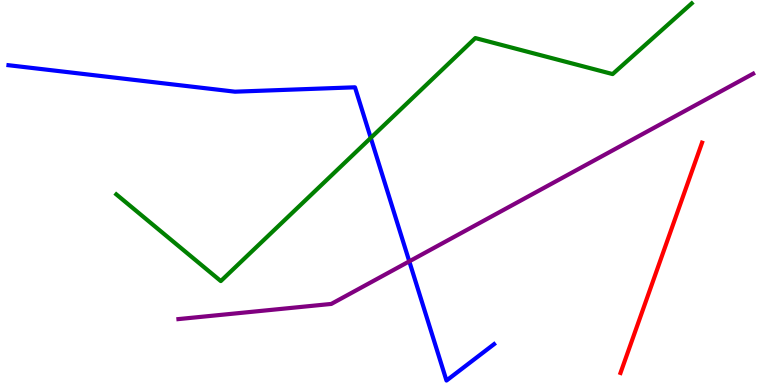[{'lines': ['blue', 'red'], 'intersections': []}, {'lines': ['green', 'red'], 'intersections': []}, {'lines': ['purple', 'red'], 'intersections': []}, {'lines': ['blue', 'green'], 'intersections': [{'x': 4.78, 'y': 6.42}]}, {'lines': ['blue', 'purple'], 'intersections': [{'x': 5.28, 'y': 3.21}]}, {'lines': ['green', 'purple'], 'intersections': []}]